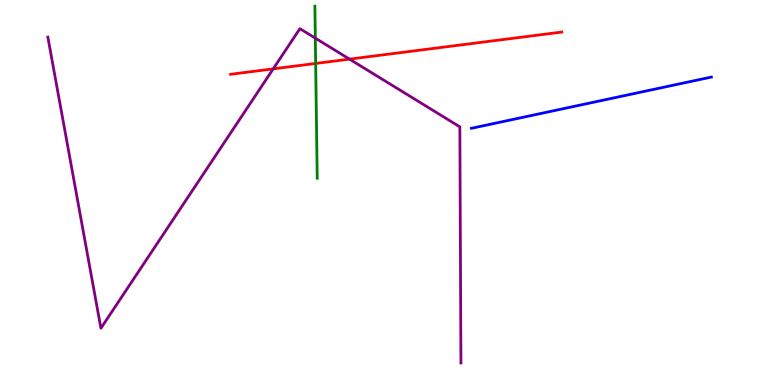[{'lines': ['blue', 'red'], 'intersections': []}, {'lines': ['green', 'red'], 'intersections': [{'x': 4.07, 'y': 8.35}]}, {'lines': ['purple', 'red'], 'intersections': [{'x': 3.53, 'y': 8.21}, {'x': 4.51, 'y': 8.46}]}, {'lines': ['blue', 'green'], 'intersections': []}, {'lines': ['blue', 'purple'], 'intersections': []}, {'lines': ['green', 'purple'], 'intersections': [{'x': 4.07, 'y': 9.01}]}]